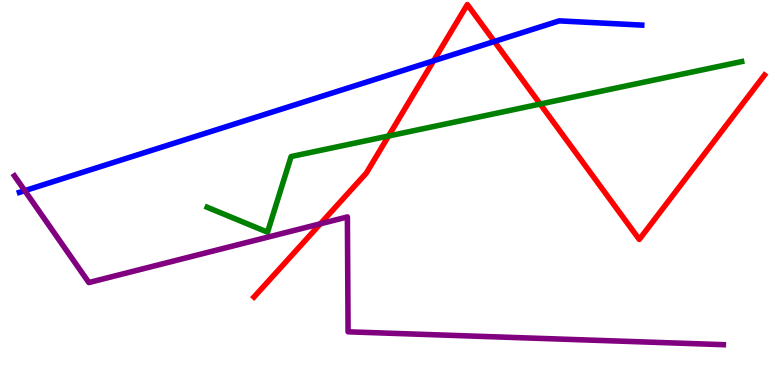[{'lines': ['blue', 'red'], 'intersections': [{'x': 5.6, 'y': 8.42}, {'x': 6.38, 'y': 8.92}]}, {'lines': ['green', 'red'], 'intersections': [{'x': 5.01, 'y': 6.47}, {'x': 6.97, 'y': 7.3}]}, {'lines': ['purple', 'red'], 'intersections': [{'x': 4.13, 'y': 4.19}]}, {'lines': ['blue', 'green'], 'intersections': []}, {'lines': ['blue', 'purple'], 'intersections': [{'x': 0.32, 'y': 5.05}]}, {'lines': ['green', 'purple'], 'intersections': []}]